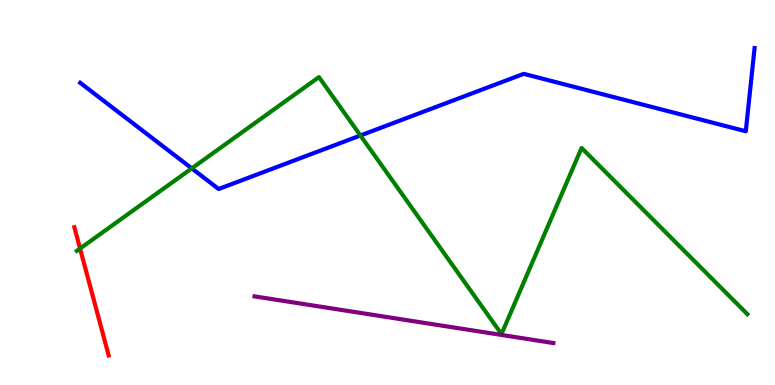[{'lines': ['blue', 'red'], 'intersections': []}, {'lines': ['green', 'red'], 'intersections': [{'x': 1.03, 'y': 3.54}]}, {'lines': ['purple', 'red'], 'intersections': []}, {'lines': ['blue', 'green'], 'intersections': [{'x': 2.47, 'y': 5.63}, {'x': 4.65, 'y': 6.48}]}, {'lines': ['blue', 'purple'], 'intersections': []}, {'lines': ['green', 'purple'], 'intersections': []}]